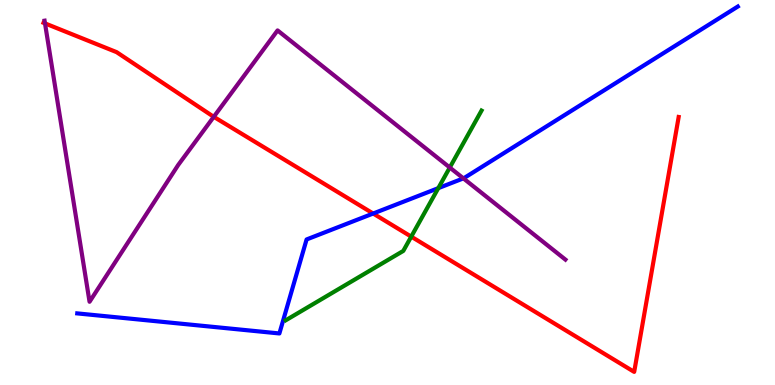[{'lines': ['blue', 'red'], 'intersections': [{'x': 4.81, 'y': 4.45}]}, {'lines': ['green', 'red'], 'intersections': [{'x': 5.31, 'y': 3.85}]}, {'lines': ['purple', 'red'], 'intersections': [{'x': 0.581, 'y': 9.39}, {'x': 2.76, 'y': 6.97}]}, {'lines': ['blue', 'green'], 'intersections': [{'x': 5.66, 'y': 5.11}]}, {'lines': ['blue', 'purple'], 'intersections': [{'x': 5.98, 'y': 5.37}]}, {'lines': ['green', 'purple'], 'intersections': [{'x': 5.8, 'y': 5.65}]}]